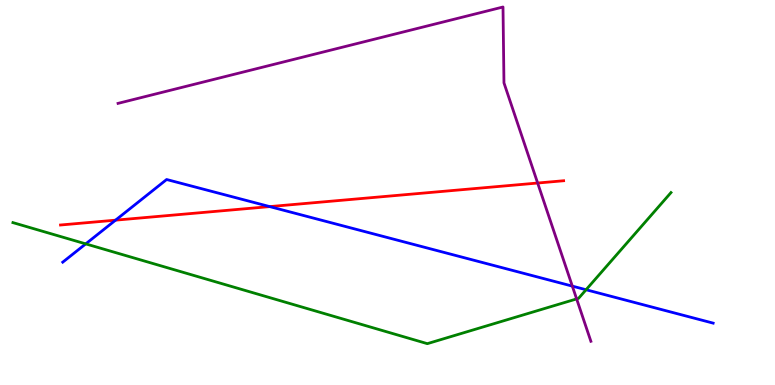[{'lines': ['blue', 'red'], 'intersections': [{'x': 1.49, 'y': 4.28}, {'x': 3.48, 'y': 4.63}]}, {'lines': ['green', 'red'], 'intersections': []}, {'lines': ['purple', 'red'], 'intersections': [{'x': 6.94, 'y': 5.25}]}, {'lines': ['blue', 'green'], 'intersections': [{'x': 1.11, 'y': 3.67}, {'x': 7.56, 'y': 2.47}]}, {'lines': ['blue', 'purple'], 'intersections': [{'x': 7.38, 'y': 2.57}]}, {'lines': ['green', 'purple'], 'intersections': [{'x': 7.44, 'y': 2.24}]}]